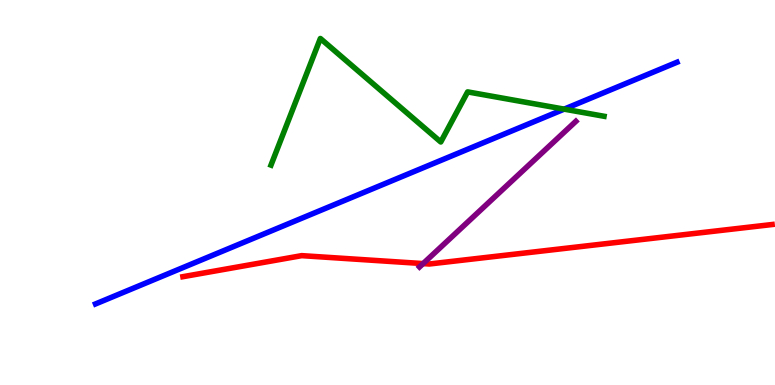[{'lines': ['blue', 'red'], 'intersections': []}, {'lines': ['green', 'red'], 'intersections': []}, {'lines': ['purple', 'red'], 'intersections': [{'x': 5.46, 'y': 3.15}]}, {'lines': ['blue', 'green'], 'intersections': [{'x': 7.28, 'y': 7.17}]}, {'lines': ['blue', 'purple'], 'intersections': []}, {'lines': ['green', 'purple'], 'intersections': []}]